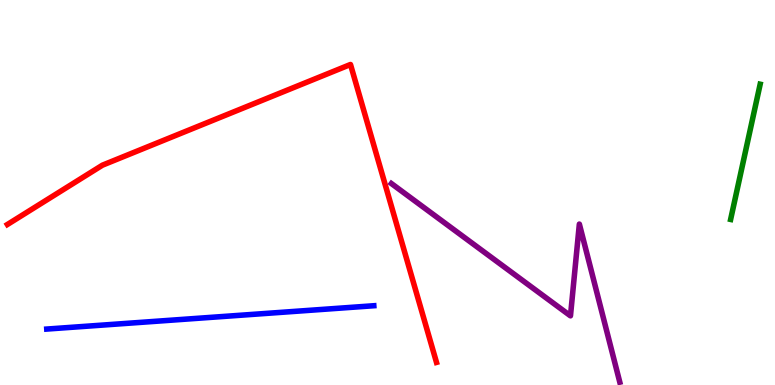[{'lines': ['blue', 'red'], 'intersections': []}, {'lines': ['green', 'red'], 'intersections': []}, {'lines': ['purple', 'red'], 'intersections': []}, {'lines': ['blue', 'green'], 'intersections': []}, {'lines': ['blue', 'purple'], 'intersections': []}, {'lines': ['green', 'purple'], 'intersections': []}]